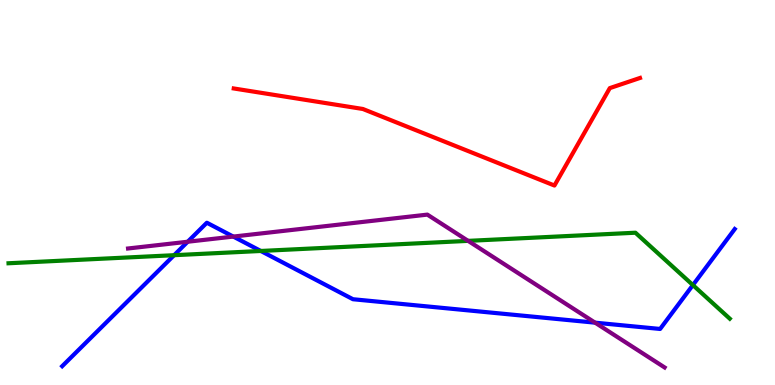[{'lines': ['blue', 'red'], 'intersections': []}, {'lines': ['green', 'red'], 'intersections': []}, {'lines': ['purple', 'red'], 'intersections': []}, {'lines': ['blue', 'green'], 'intersections': [{'x': 2.25, 'y': 3.37}, {'x': 3.37, 'y': 3.48}, {'x': 8.94, 'y': 2.6}]}, {'lines': ['blue', 'purple'], 'intersections': [{'x': 2.42, 'y': 3.72}, {'x': 3.01, 'y': 3.86}, {'x': 7.68, 'y': 1.62}]}, {'lines': ['green', 'purple'], 'intersections': [{'x': 6.04, 'y': 3.74}]}]